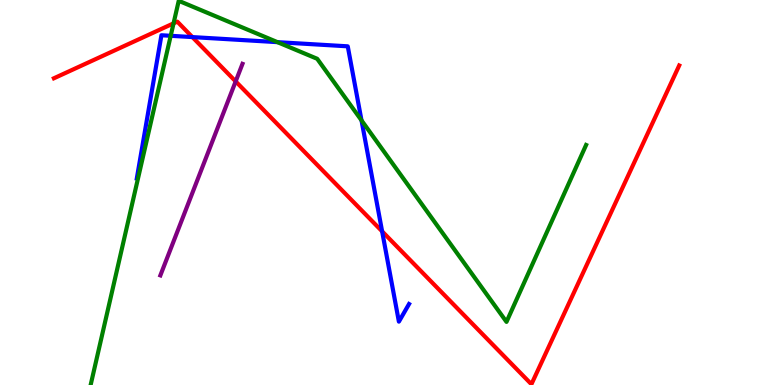[{'lines': ['blue', 'red'], 'intersections': [{'x': 2.48, 'y': 9.04}, {'x': 4.93, 'y': 3.99}]}, {'lines': ['green', 'red'], 'intersections': [{'x': 2.24, 'y': 9.39}]}, {'lines': ['purple', 'red'], 'intersections': [{'x': 3.04, 'y': 7.89}]}, {'lines': ['blue', 'green'], 'intersections': [{'x': 2.2, 'y': 9.07}, {'x': 3.58, 'y': 8.91}, {'x': 4.66, 'y': 6.87}]}, {'lines': ['blue', 'purple'], 'intersections': []}, {'lines': ['green', 'purple'], 'intersections': []}]